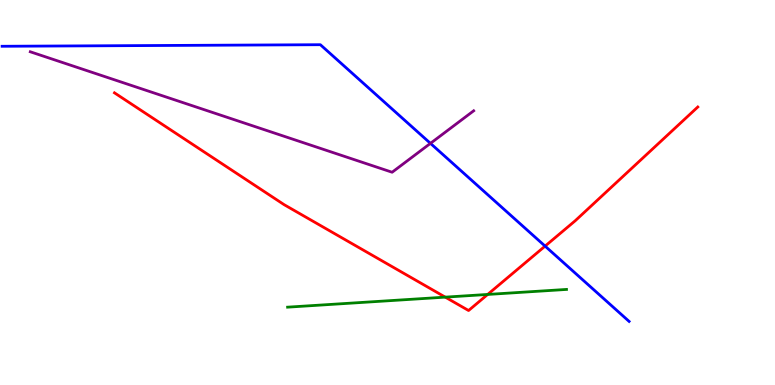[{'lines': ['blue', 'red'], 'intersections': [{'x': 7.03, 'y': 3.61}]}, {'lines': ['green', 'red'], 'intersections': [{'x': 5.75, 'y': 2.28}, {'x': 6.29, 'y': 2.35}]}, {'lines': ['purple', 'red'], 'intersections': []}, {'lines': ['blue', 'green'], 'intersections': []}, {'lines': ['blue', 'purple'], 'intersections': [{'x': 5.55, 'y': 6.28}]}, {'lines': ['green', 'purple'], 'intersections': []}]